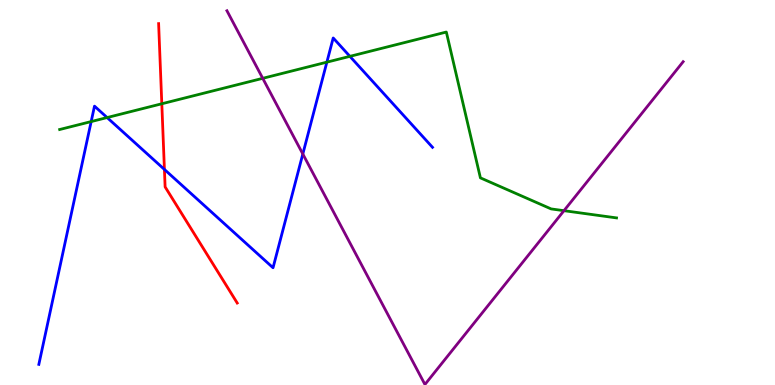[{'lines': ['blue', 'red'], 'intersections': [{'x': 2.12, 'y': 5.6}]}, {'lines': ['green', 'red'], 'intersections': [{'x': 2.09, 'y': 7.3}]}, {'lines': ['purple', 'red'], 'intersections': []}, {'lines': ['blue', 'green'], 'intersections': [{'x': 1.18, 'y': 6.84}, {'x': 1.38, 'y': 6.95}, {'x': 4.22, 'y': 8.39}, {'x': 4.51, 'y': 8.54}]}, {'lines': ['blue', 'purple'], 'intersections': [{'x': 3.91, 'y': 6.0}]}, {'lines': ['green', 'purple'], 'intersections': [{'x': 3.39, 'y': 7.97}, {'x': 7.28, 'y': 4.53}]}]